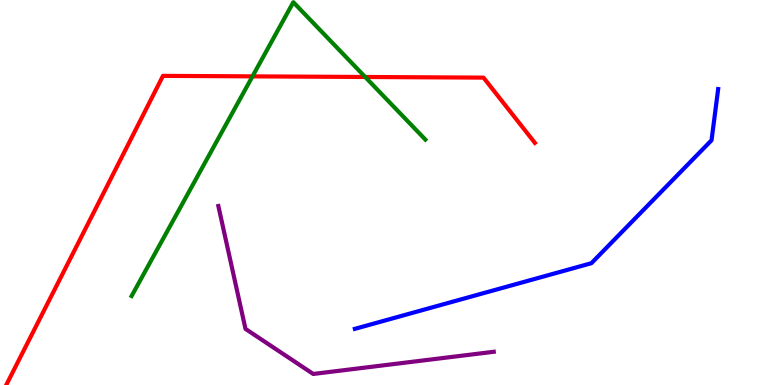[{'lines': ['blue', 'red'], 'intersections': []}, {'lines': ['green', 'red'], 'intersections': [{'x': 3.26, 'y': 8.02}, {'x': 4.71, 'y': 8.0}]}, {'lines': ['purple', 'red'], 'intersections': []}, {'lines': ['blue', 'green'], 'intersections': []}, {'lines': ['blue', 'purple'], 'intersections': []}, {'lines': ['green', 'purple'], 'intersections': []}]